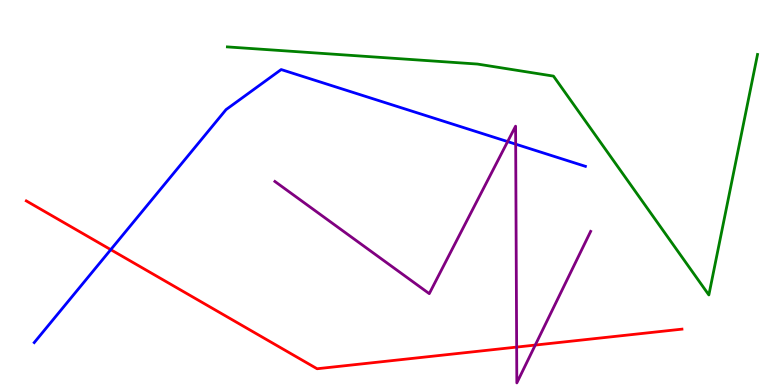[{'lines': ['blue', 'red'], 'intersections': [{'x': 1.43, 'y': 3.52}]}, {'lines': ['green', 'red'], 'intersections': []}, {'lines': ['purple', 'red'], 'intersections': [{'x': 6.67, 'y': 0.985}, {'x': 6.91, 'y': 1.04}]}, {'lines': ['blue', 'green'], 'intersections': []}, {'lines': ['blue', 'purple'], 'intersections': [{'x': 6.55, 'y': 6.32}, {'x': 6.65, 'y': 6.26}]}, {'lines': ['green', 'purple'], 'intersections': []}]